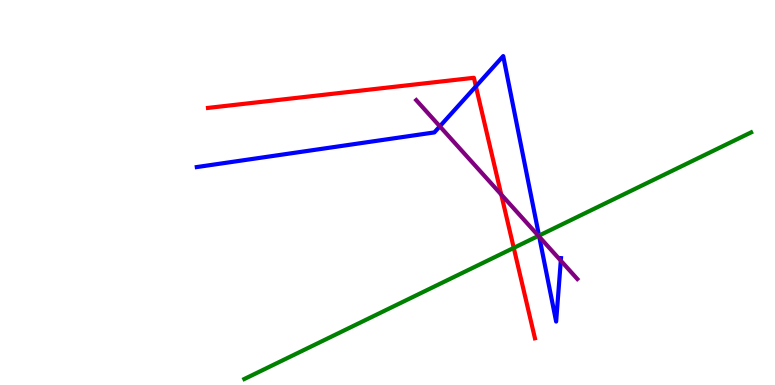[{'lines': ['blue', 'red'], 'intersections': [{'x': 6.14, 'y': 7.76}]}, {'lines': ['green', 'red'], 'intersections': [{'x': 6.63, 'y': 3.56}]}, {'lines': ['purple', 'red'], 'intersections': [{'x': 6.47, 'y': 4.95}]}, {'lines': ['blue', 'green'], 'intersections': [{'x': 6.95, 'y': 3.88}]}, {'lines': ['blue', 'purple'], 'intersections': [{'x': 5.68, 'y': 6.72}, {'x': 6.96, 'y': 3.85}, {'x': 7.24, 'y': 3.23}]}, {'lines': ['green', 'purple'], 'intersections': [{'x': 6.95, 'y': 3.87}]}]